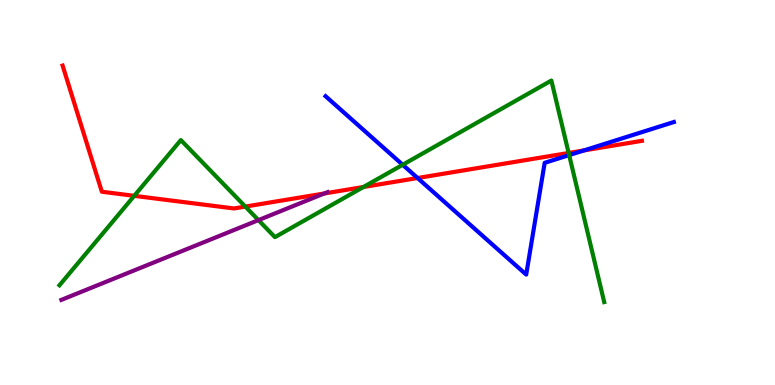[{'lines': ['blue', 'red'], 'intersections': [{'x': 5.39, 'y': 5.38}, {'x': 7.53, 'y': 6.09}]}, {'lines': ['green', 'red'], 'intersections': [{'x': 1.73, 'y': 4.91}, {'x': 3.17, 'y': 4.63}, {'x': 4.69, 'y': 5.14}, {'x': 7.34, 'y': 6.03}]}, {'lines': ['purple', 'red'], 'intersections': [{'x': 4.18, 'y': 4.97}]}, {'lines': ['blue', 'green'], 'intersections': [{'x': 5.2, 'y': 5.72}, {'x': 7.34, 'y': 5.97}]}, {'lines': ['blue', 'purple'], 'intersections': []}, {'lines': ['green', 'purple'], 'intersections': [{'x': 3.33, 'y': 4.28}]}]